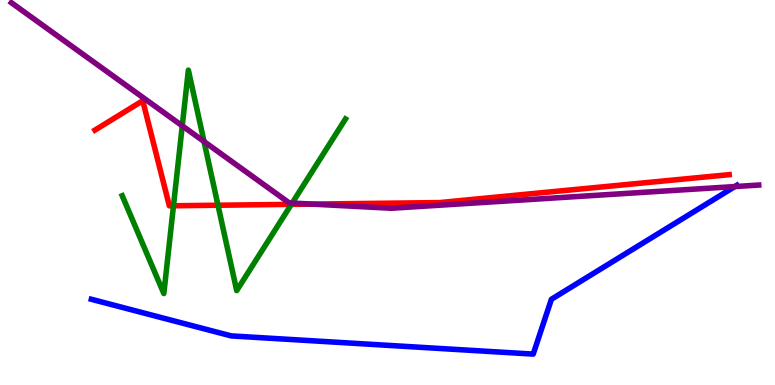[{'lines': ['blue', 'red'], 'intersections': []}, {'lines': ['green', 'red'], 'intersections': [{'x': 2.24, 'y': 4.66}, {'x': 2.81, 'y': 4.67}, {'x': 3.76, 'y': 4.69}]}, {'lines': ['purple', 'red'], 'intersections': [{'x': 4.03, 'y': 4.7}]}, {'lines': ['blue', 'green'], 'intersections': []}, {'lines': ['blue', 'purple'], 'intersections': [{'x': 9.48, 'y': 5.15}]}, {'lines': ['green', 'purple'], 'intersections': [{'x': 2.35, 'y': 6.73}, {'x': 2.63, 'y': 6.32}, {'x': 3.77, 'y': 4.73}]}]